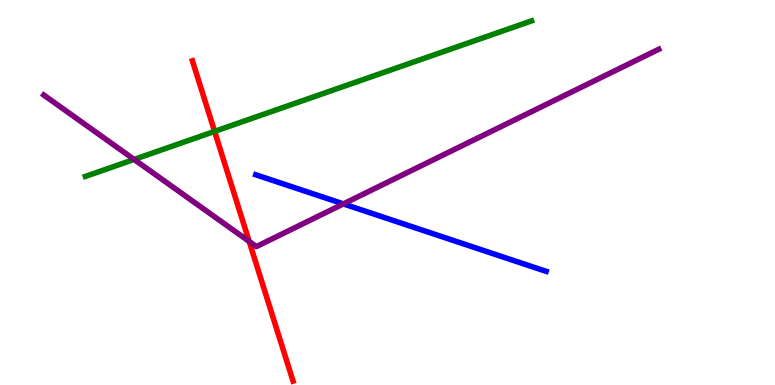[{'lines': ['blue', 'red'], 'intersections': []}, {'lines': ['green', 'red'], 'intersections': [{'x': 2.77, 'y': 6.59}]}, {'lines': ['purple', 'red'], 'intersections': [{'x': 3.22, 'y': 3.73}]}, {'lines': ['blue', 'green'], 'intersections': []}, {'lines': ['blue', 'purple'], 'intersections': [{'x': 4.43, 'y': 4.7}]}, {'lines': ['green', 'purple'], 'intersections': [{'x': 1.73, 'y': 5.86}]}]